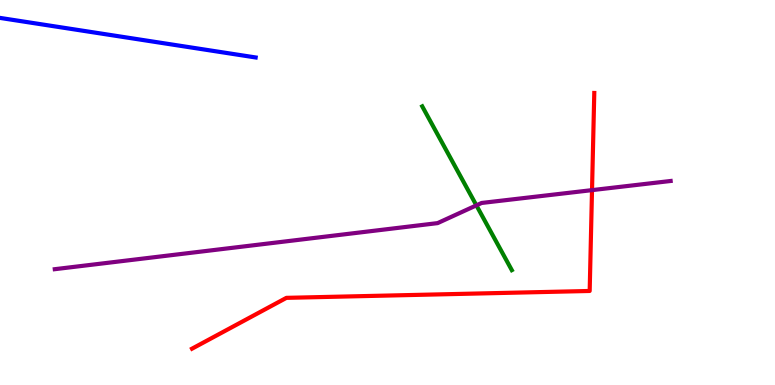[{'lines': ['blue', 'red'], 'intersections': []}, {'lines': ['green', 'red'], 'intersections': []}, {'lines': ['purple', 'red'], 'intersections': [{'x': 7.64, 'y': 5.06}]}, {'lines': ['blue', 'green'], 'intersections': []}, {'lines': ['blue', 'purple'], 'intersections': []}, {'lines': ['green', 'purple'], 'intersections': [{'x': 6.15, 'y': 4.67}]}]